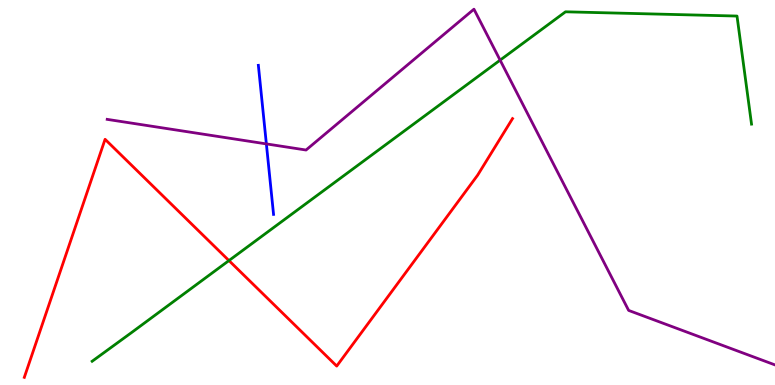[{'lines': ['blue', 'red'], 'intersections': []}, {'lines': ['green', 'red'], 'intersections': [{'x': 2.95, 'y': 3.23}]}, {'lines': ['purple', 'red'], 'intersections': []}, {'lines': ['blue', 'green'], 'intersections': []}, {'lines': ['blue', 'purple'], 'intersections': [{'x': 3.44, 'y': 6.26}]}, {'lines': ['green', 'purple'], 'intersections': [{'x': 6.45, 'y': 8.44}]}]